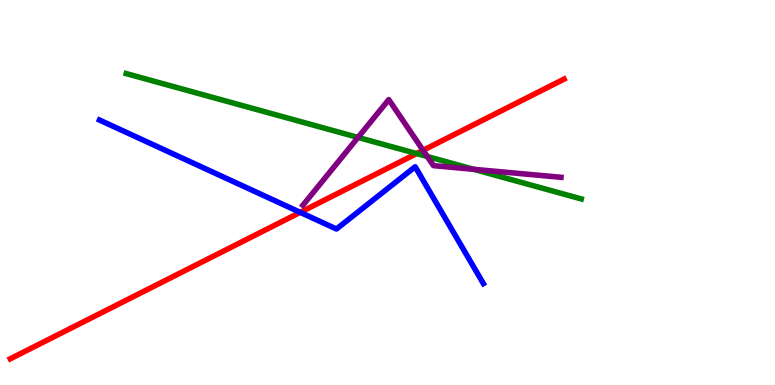[{'lines': ['blue', 'red'], 'intersections': [{'x': 3.87, 'y': 4.48}]}, {'lines': ['green', 'red'], 'intersections': [{'x': 5.38, 'y': 6.01}]}, {'lines': ['purple', 'red'], 'intersections': [{'x': 5.46, 'y': 6.1}]}, {'lines': ['blue', 'green'], 'intersections': []}, {'lines': ['blue', 'purple'], 'intersections': []}, {'lines': ['green', 'purple'], 'intersections': [{'x': 4.62, 'y': 6.43}, {'x': 5.51, 'y': 5.93}, {'x': 6.11, 'y': 5.6}]}]